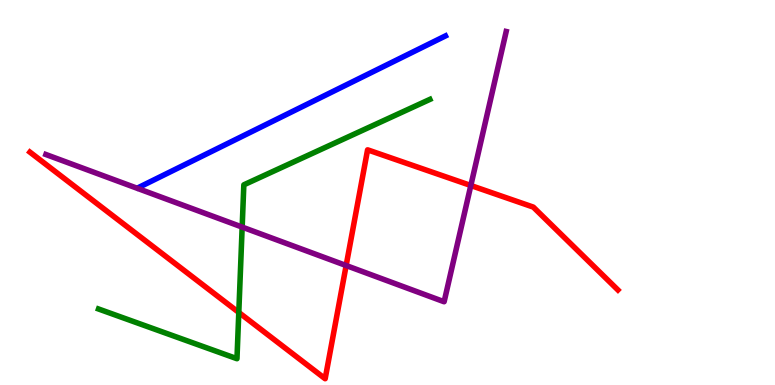[{'lines': ['blue', 'red'], 'intersections': []}, {'lines': ['green', 'red'], 'intersections': [{'x': 3.08, 'y': 1.88}]}, {'lines': ['purple', 'red'], 'intersections': [{'x': 4.47, 'y': 3.1}, {'x': 6.08, 'y': 5.18}]}, {'lines': ['blue', 'green'], 'intersections': []}, {'lines': ['blue', 'purple'], 'intersections': []}, {'lines': ['green', 'purple'], 'intersections': [{'x': 3.12, 'y': 4.1}]}]